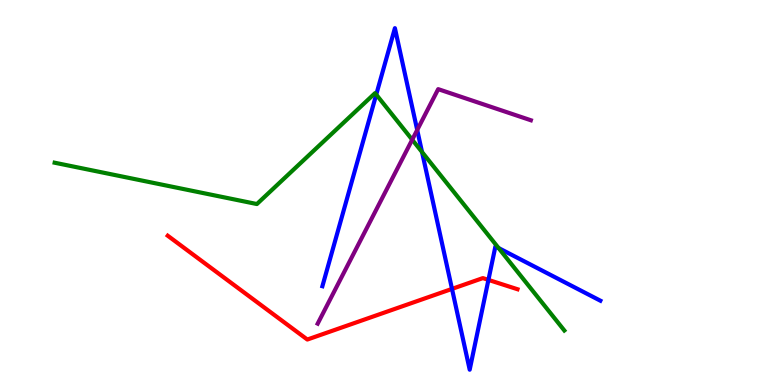[{'lines': ['blue', 'red'], 'intersections': [{'x': 5.83, 'y': 2.5}, {'x': 6.3, 'y': 2.73}]}, {'lines': ['green', 'red'], 'intersections': []}, {'lines': ['purple', 'red'], 'intersections': []}, {'lines': ['blue', 'green'], 'intersections': [{'x': 4.85, 'y': 7.54}, {'x': 5.45, 'y': 6.05}, {'x': 6.43, 'y': 3.56}]}, {'lines': ['blue', 'purple'], 'intersections': [{'x': 5.38, 'y': 6.62}]}, {'lines': ['green', 'purple'], 'intersections': [{'x': 5.32, 'y': 6.37}]}]